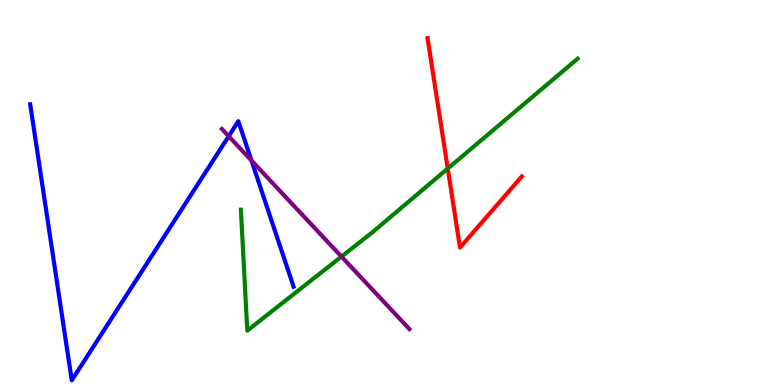[{'lines': ['blue', 'red'], 'intersections': []}, {'lines': ['green', 'red'], 'intersections': [{'x': 5.78, 'y': 5.62}]}, {'lines': ['purple', 'red'], 'intersections': []}, {'lines': ['blue', 'green'], 'intersections': []}, {'lines': ['blue', 'purple'], 'intersections': [{'x': 2.95, 'y': 6.46}, {'x': 3.25, 'y': 5.83}]}, {'lines': ['green', 'purple'], 'intersections': [{'x': 4.41, 'y': 3.34}]}]